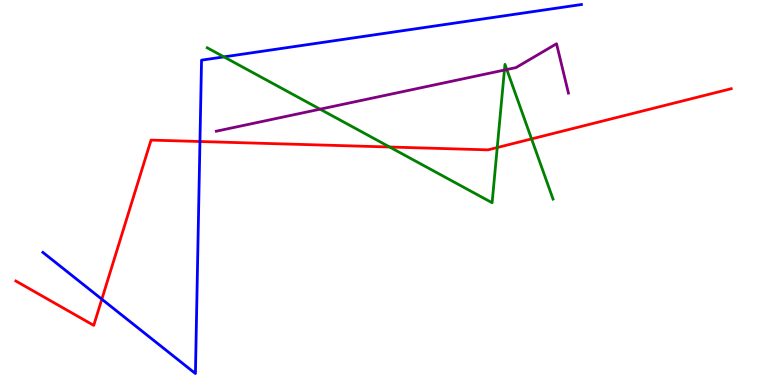[{'lines': ['blue', 'red'], 'intersections': [{'x': 1.31, 'y': 2.23}, {'x': 2.58, 'y': 6.32}]}, {'lines': ['green', 'red'], 'intersections': [{'x': 5.03, 'y': 6.18}, {'x': 6.42, 'y': 6.17}, {'x': 6.86, 'y': 6.39}]}, {'lines': ['purple', 'red'], 'intersections': []}, {'lines': ['blue', 'green'], 'intersections': [{'x': 2.89, 'y': 8.52}]}, {'lines': ['blue', 'purple'], 'intersections': []}, {'lines': ['green', 'purple'], 'intersections': [{'x': 4.13, 'y': 7.16}, {'x': 6.51, 'y': 8.18}, {'x': 6.54, 'y': 8.19}]}]